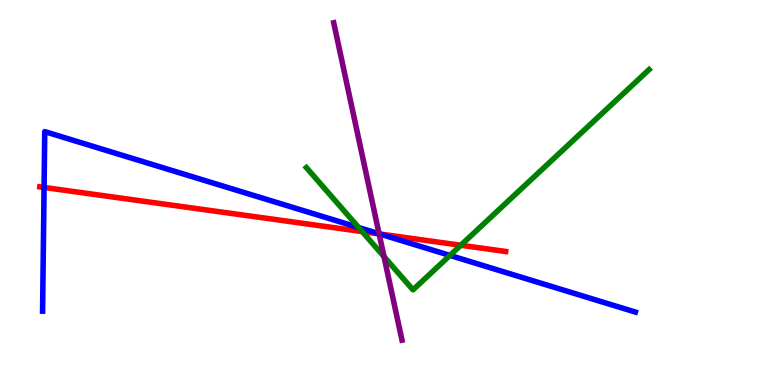[{'lines': ['blue', 'red'], 'intersections': [{'x': 0.569, 'y': 5.13}, {'x': 4.9, 'y': 3.92}]}, {'lines': ['green', 'red'], 'intersections': [{'x': 4.67, 'y': 3.99}, {'x': 5.95, 'y': 3.63}]}, {'lines': ['purple', 'red'], 'intersections': [{'x': 4.89, 'y': 3.92}]}, {'lines': ['blue', 'green'], 'intersections': [{'x': 4.63, 'y': 4.09}, {'x': 5.81, 'y': 3.37}]}, {'lines': ['blue', 'purple'], 'intersections': [{'x': 4.89, 'y': 3.93}]}, {'lines': ['green', 'purple'], 'intersections': [{'x': 4.95, 'y': 3.33}]}]